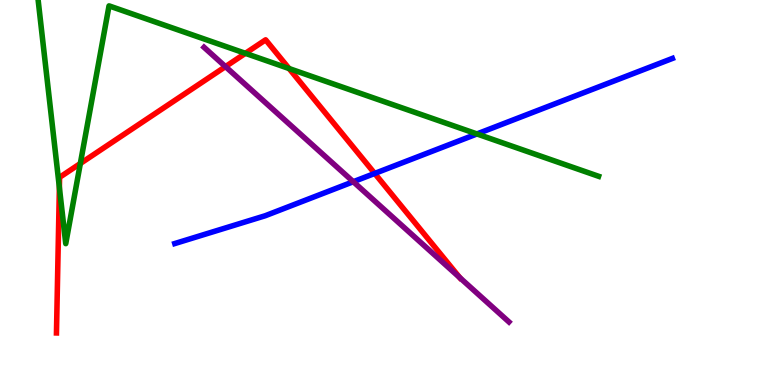[{'lines': ['blue', 'red'], 'intersections': [{'x': 4.83, 'y': 5.49}]}, {'lines': ['green', 'red'], 'intersections': [{'x': 0.766, 'y': 5.13}, {'x': 1.04, 'y': 5.75}, {'x': 3.17, 'y': 8.61}, {'x': 3.73, 'y': 8.22}]}, {'lines': ['purple', 'red'], 'intersections': [{'x': 2.91, 'y': 8.27}, {'x': 5.93, 'y': 2.79}]}, {'lines': ['blue', 'green'], 'intersections': [{'x': 6.15, 'y': 6.52}]}, {'lines': ['blue', 'purple'], 'intersections': [{'x': 4.56, 'y': 5.28}]}, {'lines': ['green', 'purple'], 'intersections': []}]